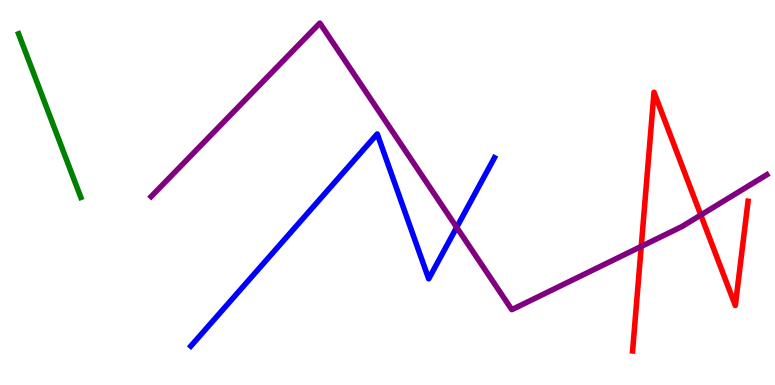[{'lines': ['blue', 'red'], 'intersections': []}, {'lines': ['green', 'red'], 'intersections': []}, {'lines': ['purple', 'red'], 'intersections': [{'x': 8.27, 'y': 3.6}, {'x': 9.04, 'y': 4.42}]}, {'lines': ['blue', 'green'], 'intersections': []}, {'lines': ['blue', 'purple'], 'intersections': [{'x': 5.89, 'y': 4.1}]}, {'lines': ['green', 'purple'], 'intersections': []}]